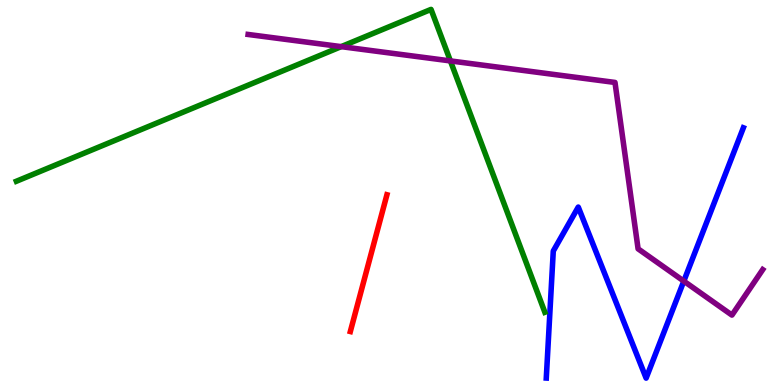[{'lines': ['blue', 'red'], 'intersections': []}, {'lines': ['green', 'red'], 'intersections': []}, {'lines': ['purple', 'red'], 'intersections': []}, {'lines': ['blue', 'green'], 'intersections': []}, {'lines': ['blue', 'purple'], 'intersections': [{'x': 8.82, 'y': 2.7}]}, {'lines': ['green', 'purple'], 'intersections': [{'x': 4.4, 'y': 8.79}, {'x': 5.81, 'y': 8.42}]}]